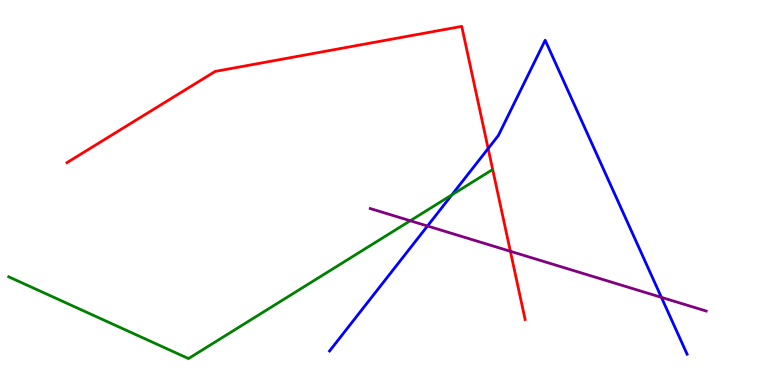[{'lines': ['blue', 'red'], 'intersections': [{'x': 6.3, 'y': 6.14}]}, {'lines': ['green', 'red'], 'intersections': []}, {'lines': ['purple', 'red'], 'intersections': [{'x': 6.59, 'y': 3.47}]}, {'lines': ['blue', 'green'], 'intersections': [{'x': 5.83, 'y': 4.94}]}, {'lines': ['blue', 'purple'], 'intersections': [{'x': 5.52, 'y': 4.13}, {'x': 8.53, 'y': 2.28}]}, {'lines': ['green', 'purple'], 'intersections': [{'x': 5.29, 'y': 4.27}]}]